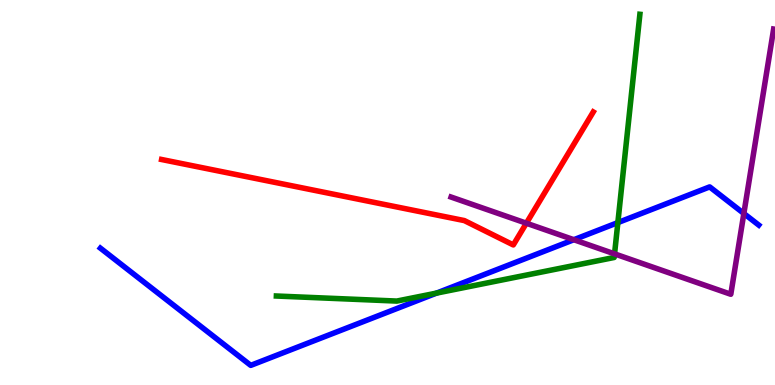[{'lines': ['blue', 'red'], 'intersections': []}, {'lines': ['green', 'red'], 'intersections': []}, {'lines': ['purple', 'red'], 'intersections': [{'x': 6.79, 'y': 4.2}]}, {'lines': ['blue', 'green'], 'intersections': [{'x': 5.63, 'y': 2.39}, {'x': 7.97, 'y': 4.22}]}, {'lines': ['blue', 'purple'], 'intersections': [{'x': 7.4, 'y': 3.77}, {'x': 9.6, 'y': 4.45}]}, {'lines': ['green', 'purple'], 'intersections': [{'x': 7.93, 'y': 3.41}]}]